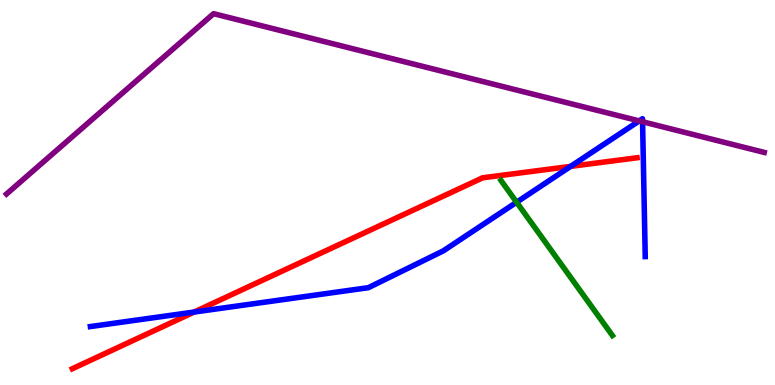[{'lines': ['blue', 'red'], 'intersections': [{'x': 2.51, 'y': 1.89}, {'x': 7.36, 'y': 5.68}]}, {'lines': ['green', 'red'], 'intersections': []}, {'lines': ['purple', 'red'], 'intersections': []}, {'lines': ['blue', 'green'], 'intersections': [{'x': 6.67, 'y': 4.75}]}, {'lines': ['blue', 'purple'], 'intersections': [{'x': 8.25, 'y': 6.86}, {'x': 8.29, 'y': 6.84}]}, {'lines': ['green', 'purple'], 'intersections': []}]